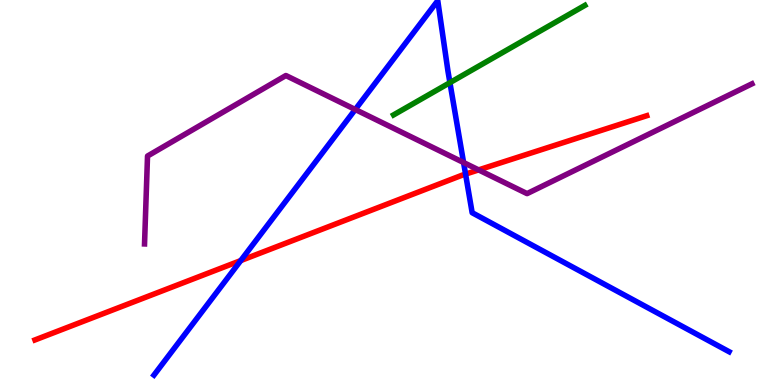[{'lines': ['blue', 'red'], 'intersections': [{'x': 3.11, 'y': 3.23}, {'x': 6.01, 'y': 5.48}]}, {'lines': ['green', 'red'], 'intersections': []}, {'lines': ['purple', 'red'], 'intersections': [{'x': 6.18, 'y': 5.59}]}, {'lines': ['blue', 'green'], 'intersections': [{'x': 5.81, 'y': 7.85}]}, {'lines': ['blue', 'purple'], 'intersections': [{'x': 4.58, 'y': 7.16}, {'x': 5.98, 'y': 5.78}]}, {'lines': ['green', 'purple'], 'intersections': []}]